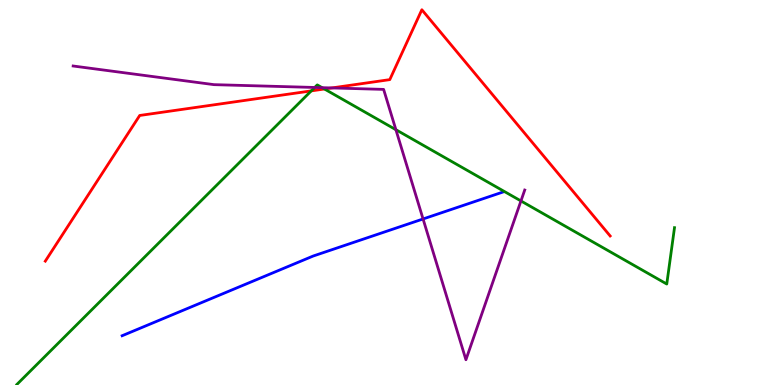[{'lines': ['blue', 'red'], 'intersections': []}, {'lines': ['green', 'red'], 'intersections': [{'x': 4.02, 'y': 7.64}, {'x': 4.19, 'y': 7.69}]}, {'lines': ['purple', 'red'], 'intersections': [{'x': 4.28, 'y': 7.72}]}, {'lines': ['blue', 'green'], 'intersections': []}, {'lines': ['blue', 'purple'], 'intersections': [{'x': 5.46, 'y': 4.31}]}, {'lines': ['green', 'purple'], 'intersections': [{'x': 4.06, 'y': 7.73}, {'x': 4.16, 'y': 7.72}, {'x': 5.11, 'y': 6.63}, {'x': 6.72, 'y': 4.78}]}]